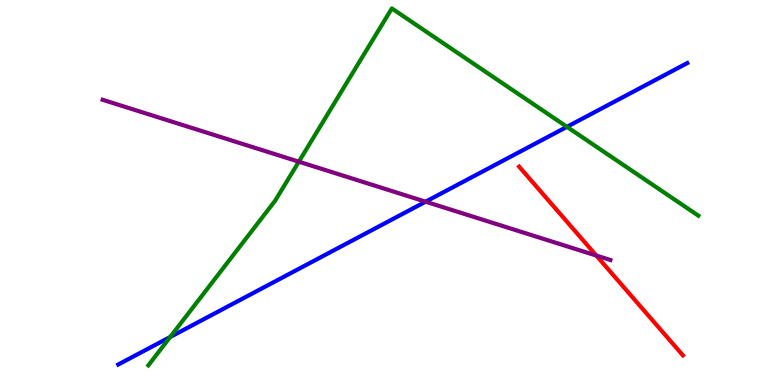[{'lines': ['blue', 'red'], 'intersections': []}, {'lines': ['green', 'red'], 'intersections': []}, {'lines': ['purple', 'red'], 'intersections': [{'x': 7.69, 'y': 3.36}]}, {'lines': ['blue', 'green'], 'intersections': [{'x': 2.2, 'y': 1.25}, {'x': 7.32, 'y': 6.71}]}, {'lines': ['blue', 'purple'], 'intersections': [{'x': 5.49, 'y': 4.76}]}, {'lines': ['green', 'purple'], 'intersections': [{'x': 3.86, 'y': 5.8}]}]